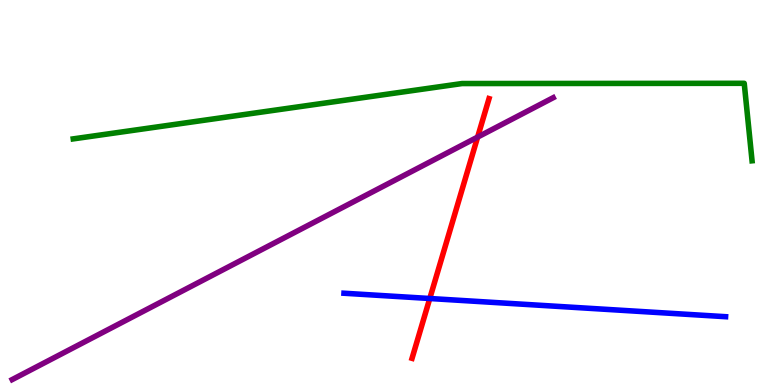[{'lines': ['blue', 'red'], 'intersections': [{'x': 5.55, 'y': 2.25}]}, {'lines': ['green', 'red'], 'intersections': []}, {'lines': ['purple', 'red'], 'intersections': [{'x': 6.16, 'y': 6.44}]}, {'lines': ['blue', 'green'], 'intersections': []}, {'lines': ['blue', 'purple'], 'intersections': []}, {'lines': ['green', 'purple'], 'intersections': []}]